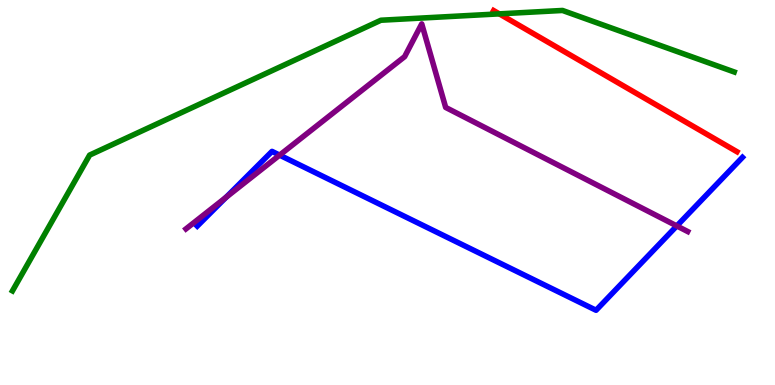[{'lines': ['blue', 'red'], 'intersections': []}, {'lines': ['green', 'red'], 'intersections': [{'x': 6.44, 'y': 9.64}]}, {'lines': ['purple', 'red'], 'intersections': []}, {'lines': ['blue', 'green'], 'intersections': []}, {'lines': ['blue', 'purple'], 'intersections': [{'x': 2.92, 'y': 4.87}, {'x': 3.61, 'y': 5.97}, {'x': 8.73, 'y': 4.13}]}, {'lines': ['green', 'purple'], 'intersections': []}]